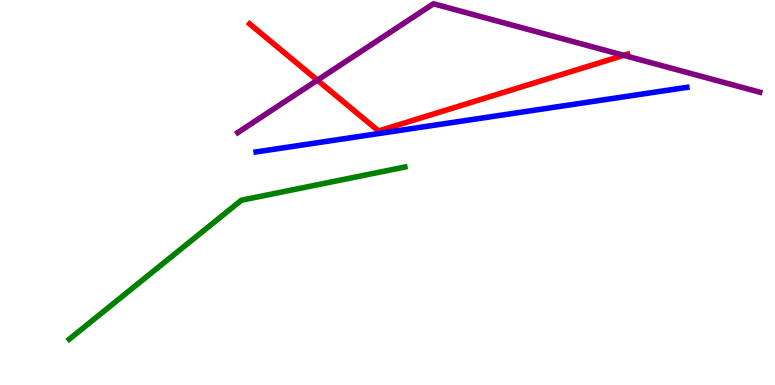[{'lines': ['blue', 'red'], 'intersections': []}, {'lines': ['green', 'red'], 'intersections': []}, {'lines': ['purple', 'red'], 'intersections': [{'x': 4.1, 'y': 7.92}, {'x': 8.05, 'y': 8.56}]}, {'lines': ['blue', 'green'], 'intersections': []}, {'lines': ['blue', 'purple'], 'intersections': []}, {'lines': ['green', 'purple'], 'intersections': []}]